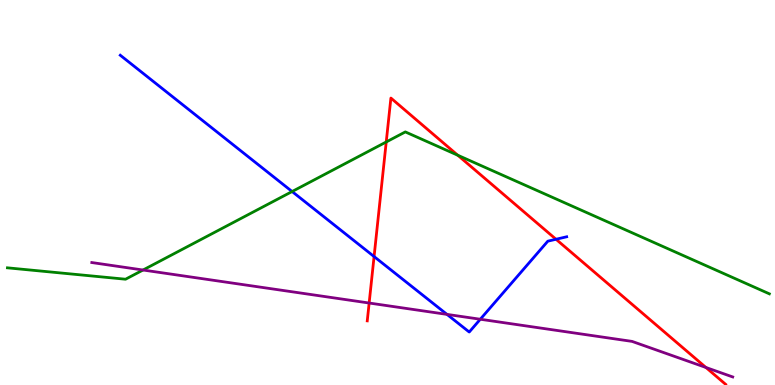[{'lines': ['blue', 'red'], 'intersections': [{'x': 4.83, 'y': 3.34}, {'x': 7.17, 'y': 3.79}]}, {'lines': ['green', 'red'], 'intersections': [{'x': 4.98, 'y': 6.31}, {'x': 5.91, 'y': 5.97}]}, {'lines': ['purple', 'red'], 'intersections': [{'x': 4.76, 'y': 2.13}, {'x': 9.11, 'y': 0.455}]}, {'lines': ['blue', 'green'], 'intersections': [{'x': 3.77, 'y': 5.03}]}, {'lines': ['blue', 'purple'], 'intersections': [{'x': 5.77, 'y': 1.83}, {'x': 6.2, 'y': 1.71}]}, {'lines': ['green', 'purple'], 'intersections': [{'x': 1.85, 'y': 2.99}]}]